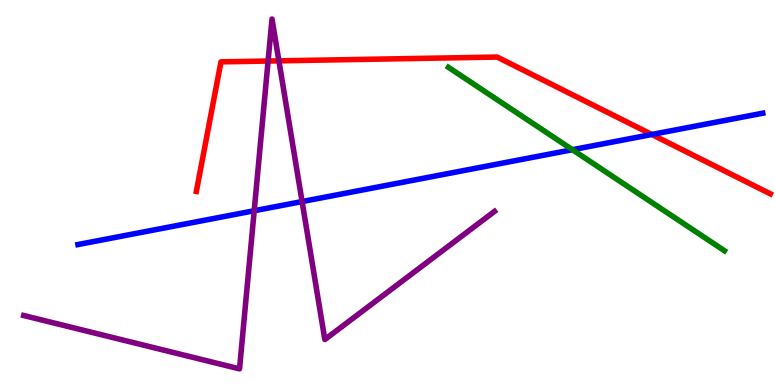[{'lines': ['blue', 'red'], 'intersections': [{'x': 8.41, 'y': 6.51}]}, {'lines': ['green', 'red'], 'intersections': []}, {'lines': ['purple', 'red'], 'intersections': [{'x': 3.46, 'y': 8.41}, {'x': 3.6, 'y': 8.42}]}, {'lines': ['blue', 'green'], 'intersections': [{'x': 7.39, 'y': 6.11}]}, {'lines': ['blue', 'purple'], 'intersections': [{'x': 3.28, 'y': 4.53}, {'x': 3.9, 'y': 4.76}]}, {'lines': ['green', 'purple'], 'intersections': []}]